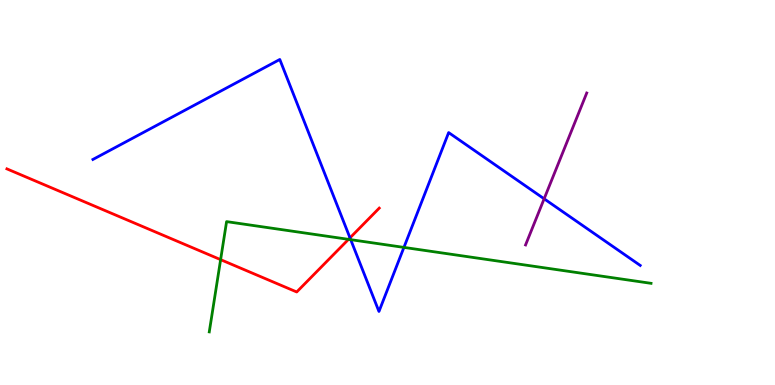[{'lines': ['blue', 'red'], 'intersections': [{'x': 4.52, 'y': 3.82}]}, {'lines': ['green', 'red'], 'intersections': [{'x': 2.85, 'y': 3.26}, {'x': 4.5, 'y': 3.78}]}, {'lines': ['purple', 'red'], 'intersections': []}, {'lines': ['blue', 'green'], 'intersections': [{'x': 4.53, 'y': 3.78}, {'x': 5.21, 'y': 3.57}]}, {'lines': ['blue', 'purple'], 'intersections': [{'x': 7.02, 'y': 4.84}]}, {'lines': ['green', 'purple'], 'intersections': []}]